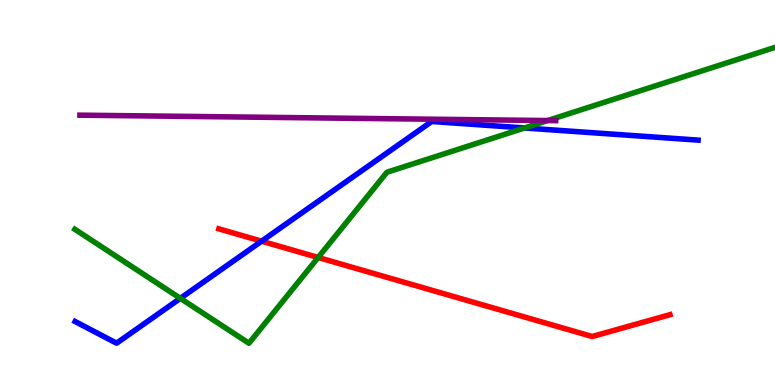[{'lines': ['blue', 'red'], 'intersections': [{'x': 3.38, 'y': 3.74}]}, {'lines': ['green', 'red'], 'intersections': [{'x': 4.11, 'y': 3.31}]}, {'lines': ['purple', 'red'], 'intersections': []}, {'lines': ['blue', 'green'], 'intersections': [{'x': 2.33, 'y': 2.25}, {'x': 6.77, 'y': 6.68}]}, {'lines': ['blue', 'purple'], 'intersections': []}, {'lines': ['green', 'purple'], 'intersections': [{'x': 7.07, 'y': 6.87}]}]